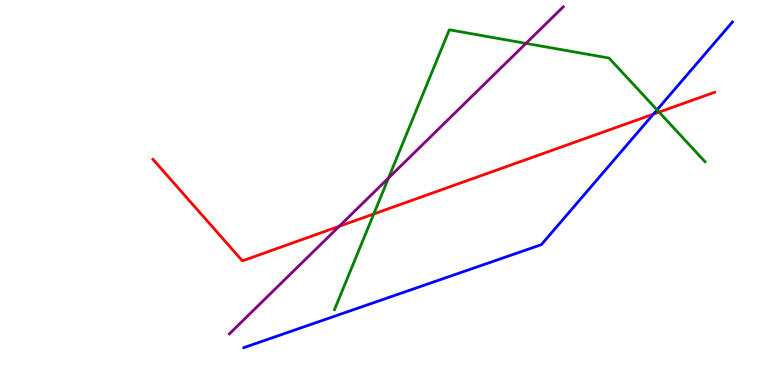[{'lines': ['blue', 'red'], 'intersections': [{'x': 8.43, 'y': 7.03}]}, {'lines': ['green', 'red'], 'intersections': [{'x': 4.82, 'y': 4.44}, {'x': 8.5, 'y': 7.09}]}, {'lines': ['purple', 'red'], 'intersections': [{'x': 4.38, 'y': 4.12}]}, {'lines': ['blue', 'green'], 'intersections': [{'x': 8.48, 'y': 7.15}]}, {'lines': ['blue', 'purple'], 'intersections': []}, {'lines': ['green', 'purple'], 'intersections': [{'x': 5.01, 'y': 5.38}, {'x': 6.79, 'y': 8.87}]}]